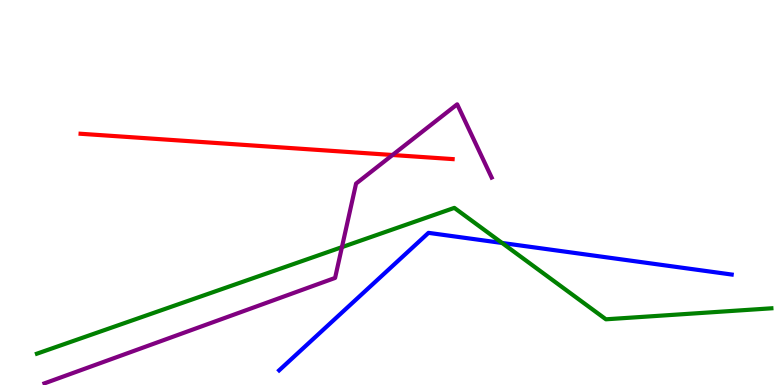[{'lines': ['blue', 'red'], 'intersections': []}, {'lines': ['green', 'red'], 'intersections': []}, {'lines': ['purple', 'red'], 'intersections': [{'x': 5.06, 'y': 5.97}]}, {'lines': ['blue', 'green'], 'intersections': [{'x': 6.48, 'y': 3.69}]}, {'lines': ['blue', 'purple'], 'intersections': []}, {'lines': ['green', 'purple'], 'intersections': [{'x': 4.41, 'y': 3.58}]}]